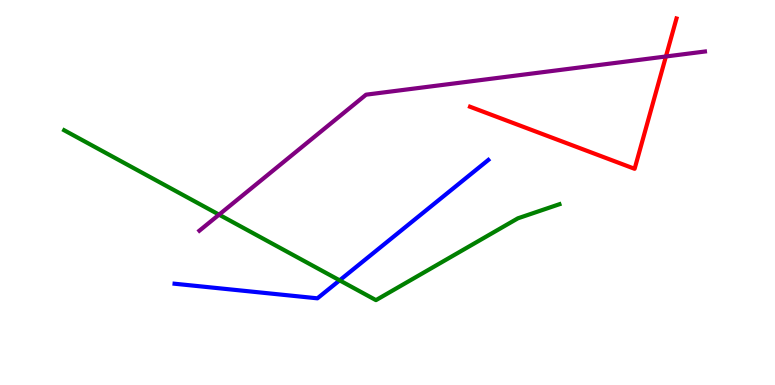[{'lines': ['blue', 'red'], 'intersections': []}, {'lines': ['green', 'red'], 'intersections': []}, {'lines': ['purple', 'red'], 'intersections': [{'x': 8.59, 'y': 8.53}]}, {'lines': ['blue', 'green'], 'intersections': [{'x': 4.38, 'y': 2.72}]}, {'lines': ['blue', 'purple'], 'intersections': []}, {'lines': ['green', 'purple'], 'intersections': [{'x': 2.83, 'y': 4.42}]}]